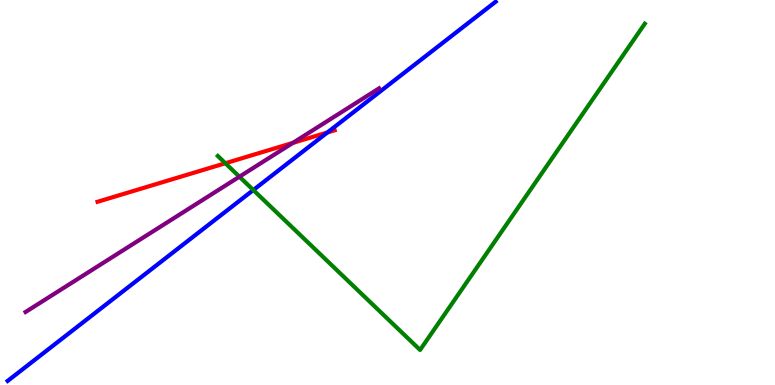[{'lines': ['blue', 'red'], 'intersections': [{'x': 4.22, 'y': 6.56}]}, {'lines': ['green', 'red'], 'intersections': [{'x': 2.91, 'y': 5.76}]}, {'lines': ['purple', 'red'], 'intersections': [{'x': 3.78, 'y': 6.29}]}, {'lines': ['blue', 'green'], 'intersections': [{'x': 3.27, 'y': 5.06}]}, {'lines': ['blue', 'purple'], 'intersections': []}, {'lines': ['green', 'purple'], 'intersections': [{'x': 3.09, 'y': 5.41}]}]